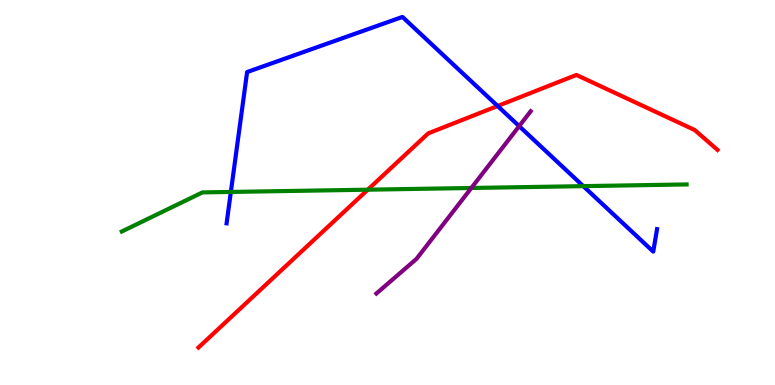[{'lines': ['blue', 'red'], 'intersections': [{'x': 6.42, 'y': 7.25}]}, {'lines': ['green', 'red'], 'intersections': [{'x': 4.75, 'y': 5.07}]}, {'lines': ['purple', 'red'], 'intersections': []}, {'lines': ['blue', 'green'], 'intersections': [{'x': 2.98, 'y': 5.01}, {'x': 7.53, 'y': 5.17}]}, {'lines': ['blue', 'purple'], 'intersections': [{'x': 6.7, 'y': 6.72}]}, {'lines': ['green', 'purple'], 'intersections': [{'x': 6.08, 'y': 5.12}]}]